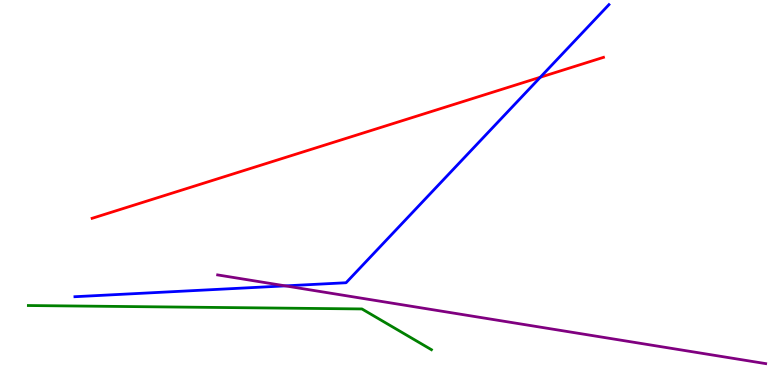[{'lines': ['blue', 'red'], 'intersections': [{'x': 6.97, 'y': 7.99}]}, {'lines': ['green', 'red'], 'intersections': []}, {'lines': ['purple', 'red'], 'intersections': []}, {'lines': ['blue', 'green'], 'intersections': []}, {'lines': ['blue', 'purple'], 'intersections': [{'x': 3.68, 'y': 2.57}]}, {'lines': ['green', 'purple'], 'intersections': []}]